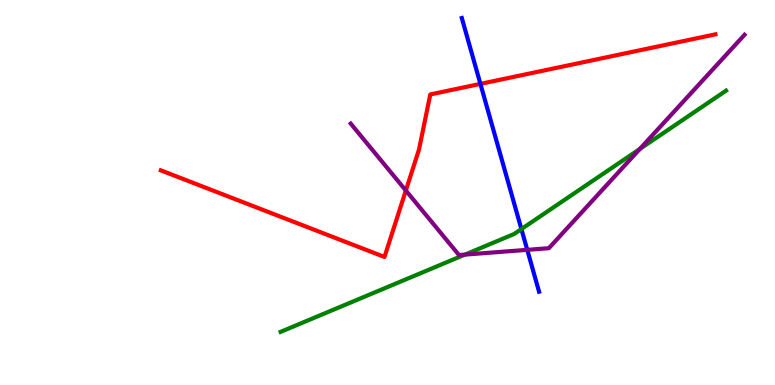[{'lines': ['blue', 'red'], 'intersections': [{'x': 6.2, 'y': 7.82}]}, {'lines': ['green', 'red'], 'intersections': []}, {'lines': ['purple', 'red'], 'intersections': [{'x': 5.24, 'y': 5.05}]}, {'lines': ['blue', 'green'], 'intersections': [{'x': 6.73, 'y': 4.05}]}, {'lines': ['blue', 'purple'], 'intersections': [{'x': 6.8, 'y': 3.51}]}, {'lines': ['green', 'purple'], 'intersections': [{'x': 6.0, 'y': 3.39}, {'x': 8.26, 'y': 6.13}]}]